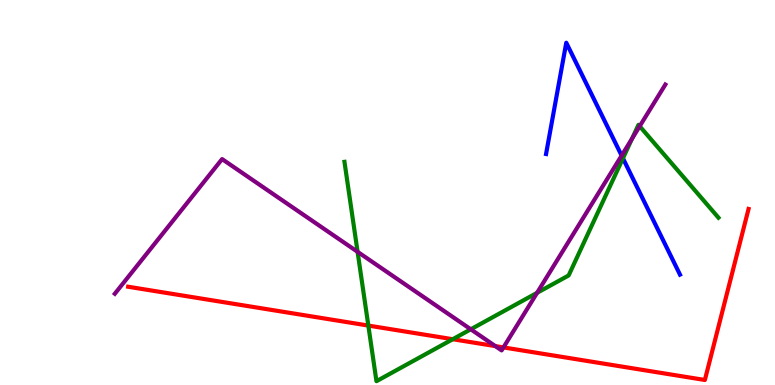[{'lines': ['blue', 'red'], 'intersections': []}, {'lines': ['green', 'red'], 'intersections': [{'x': 4.75, 'y': 1.54}, {'x': 5.84, 'y': 1.19}]}, {'lines': ['purple', 'red'], 'intersections': [{'x': 6.39, 'y': 1.01}, {'x': 6.5, 'y': 0.976}]}, {'lines': ['blue', 'green'], 'intersections': [{'x': 8.04, 'y': 5.89}]}, {'lines': ['blue', 'purple'], 'intersections': [{'x': 8.02, 'y': 5.96}]}, {'lines': ['green', 'purple'], 'intersections': [{'x': 4.61, 'y': 3.46}, {'x': 6.07, 'y': 1.45}, {'x': 6.93, 'y': 2.39}, {'x': 8.16, 'y': 6.4}, {'x': 8.25, 'y': 6.72}]}]